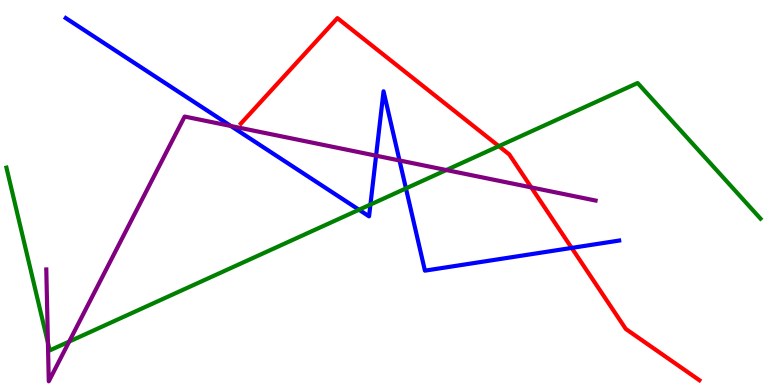[{'lines': ['blue', 'red'], 'intersections': [{'x': 7.38, 'y': 3.56}]}, {'lines': ['green', 'red'], 'intersections': [{'x': 6.44, 'y': 6.2}]}, {'lines': ['purple', 'red'], 'intersections': [{'x': 6.86, 'y': 5.13}]}, {'lines': ['blue', 'green'], 'intersections': [{'x': 4.63, 'y': 4.55}, {'x': 4.78, 'y': 4.69}, {'x': 5.24, 'y': 5.11}]}, {'lines': ['blue', 'purple'], 'intersections': [{'x': 2.98, 'y': 6.73}, {'x': 4.85, 'y': 5.96}, {'x': 5.15, 'y': 5.83}]}, {'lines': ['green', 'purple'], 'intersections': [{'x': 0.618, 'y': 1.1}, {'x': 0.892, 'y': 1.13}, {'x': 5.76, 'y': 5.58}]}]